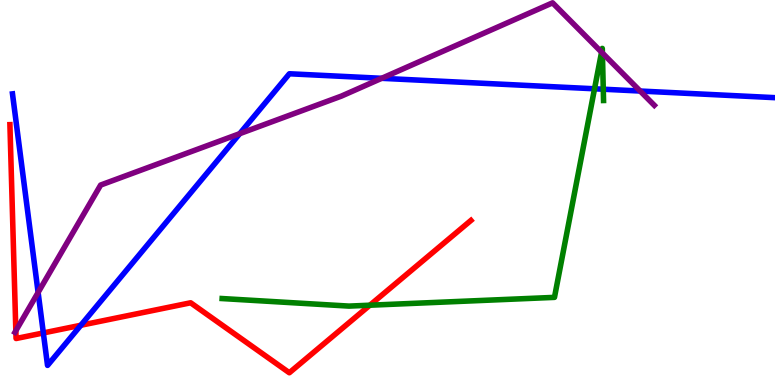[{'lines': ['blue', 'red'], 'intersections': [{'x': 0.559, 'y': 1.35}, {'x': 1.04, 'y': 1.55}]}, {'lines': ['green', 'red'], 'intersections': [{'x': 4.77, 'y': 2.07}]}, {'lines': ['purple', 'red'], 'intersections': [{'x': 0.204, 'y': 1.41}]}, {'lines': ['blue', 'green'], 'intersections': [{'x': 7.67, 'y': 7.69}, {'x': 7.78, 'y': 7.68}]}, {'lines': ['blue', 'purple'], 'intersections': [{'x': 0.492, 'y': 2.4}, {'x': 3.09, 'y': 6.53}, {'x': 4.92, 'y': 7.97}, {'x': 8.26, 'y': 7.64}]}, {'lines': ['green', 'purple'], 'intersections': [{'x': 7.76, 'y': 8.64}, {'x': 7.77, 'y': 8.62}]}]